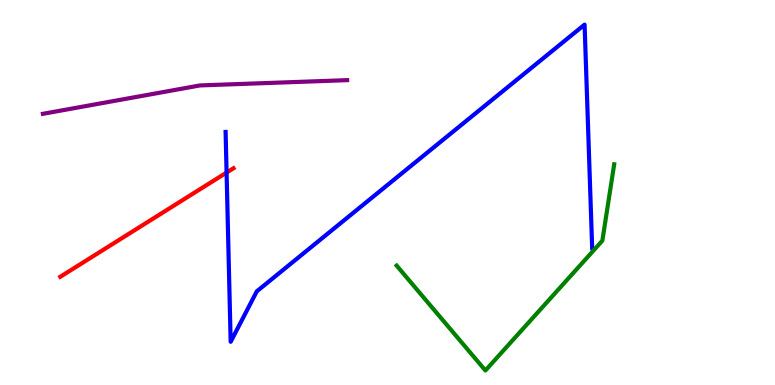[{'lines': ['blue', 'red'], 'intersections': [{'x': 2.92, 'y': 5.52}]}, {'lines': ['green', 'red'], 'intersections': []}, {'lines': ['purple', 'red'], 'intersections': []}, {'lines': ['blue', 'green'], 'intersections': []}, {'lines': ['blue', 'purple'], 'intersections': []}, {'lines': ['green', 'purple'], 'intersections': []}]